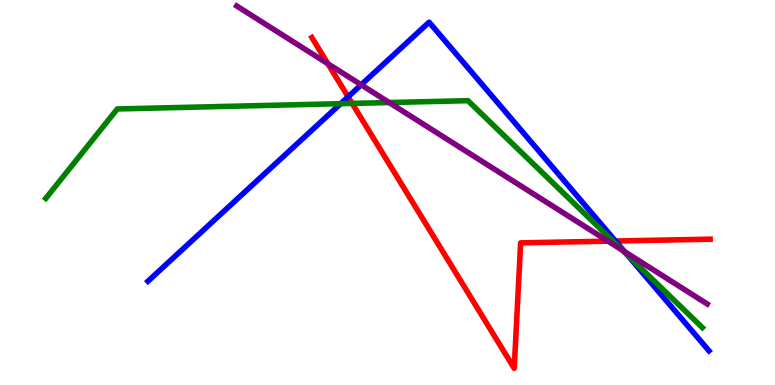[{'lines': ['blue', 'red'], 'intersections': [{'x': 4.49, 'y': 7.49}, {'x': 7.94, 'y': 3.74}]}, {'lines': ['green', 'red'], 'intersections': [{'x': 4.54, 'y': 7.31}, {'x': 7.91, 'y': 3.74}]}, {'lines': ['purple', 'red'], 'intersections': [{'x': 4.23, 'y': 8.35}, {'x': 7.85, 'y': 3.74}]}, {'lines': ['blue', 'green'], 'intersections': [{'x': 4.4, 'y': 7.31}, {'x': 8.1, 'y': 3.37}]}, {'lines': ['blue', 'purple'], 'intersections': [{'x': 4.66, 'y': 7.8}, {'x': 8.06, 'y': 3.47}]}, {'lines': ['green', 'purple'], 'intersections': [{'x': 5.02, 'y': 7.34}, {'x': 8.03, 'y': 3.5}]}]